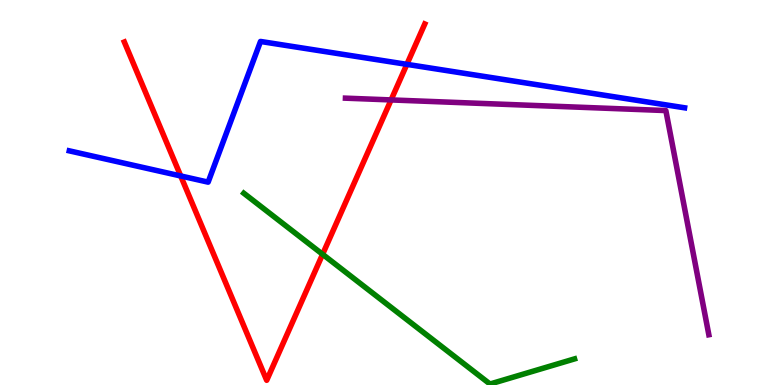[{'lines': ['blue', 'red'], 'intersections': [{'x': 2.33, 'y': 5.43}, {'x': 5.25, 'y': 8.33}]}, {'lines': ['green', 'red'], 'intersections': [{'x': 4.16, 'y': 3.39}]}, {'lines': ['purple', 'red'], 'intersections': [{'x': 5.05, 'y': 7.4}]}, {'lines': ['blue', 'green'], 'intersections': []}, {'lines': ['blue', 'purple'], 'intersections': []}, {'lines': ['green', 'purple'], 'intersections': []}]